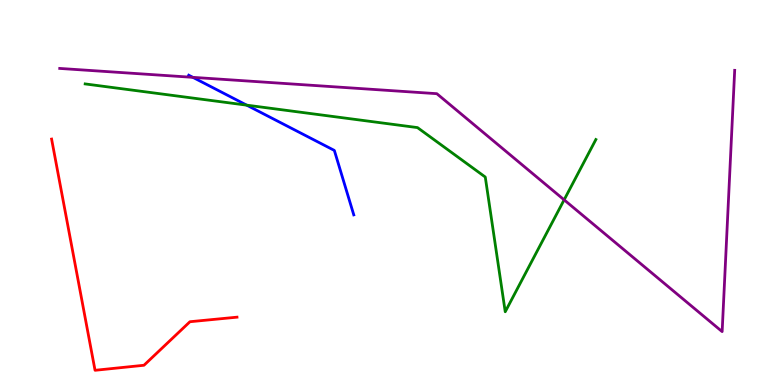[{'lines': ['blue', 'red'], 'intersections': []}, {'lines': ['green', 'red'], 'intersections': []}, {'lines': ['purple', 'red'], 'intersections': []}, {'lines': ['blue', 'green'], 'intersections': [{'x': 3.18, 'y': 7.27}]}, {'lines': ['blue', 'purple'], 'intersections': [{'x': 2.49, 'y': 7.99}]}, {'lines': ['green', 'purple'], 'intersections': [{'x': 7.28, 'y': 4.81}]}]